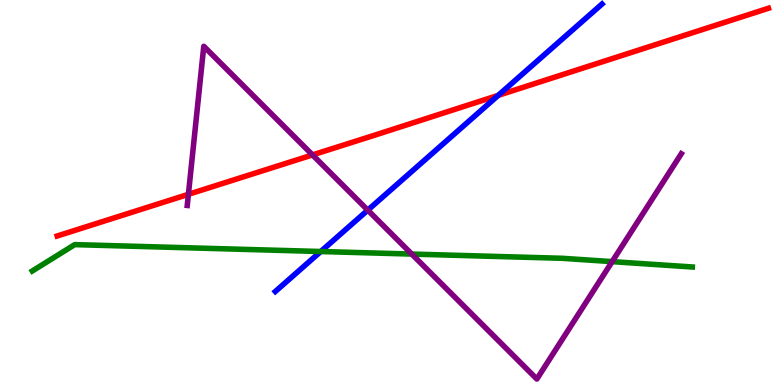[{'lines': ['blue', 'red'], 'intersections': [{'x': 6.43, 'y': 7.52}]}, {'lines': ['green', 'red'], 'intersections': []}, {'lines': ['purple', 'red'], 'intersections': [{'x': 2.43, 'y': 4.95}, {'x': 4.03, 'y': 5.98}]}, {'lines': ['blue', 'green'], 'intersections': [{'x': 4.14, 'y': 3.47}]}, {'lines': ['blue', 'purple'], 'intersections': [{'x': 4.75, 'y': 4.54}]}, {'lines': ['green', 'purple'], 'intersections': [{'x': 5.31, 'y': 3.4}, {'x': 7.9, 'y': 3.2}]}]